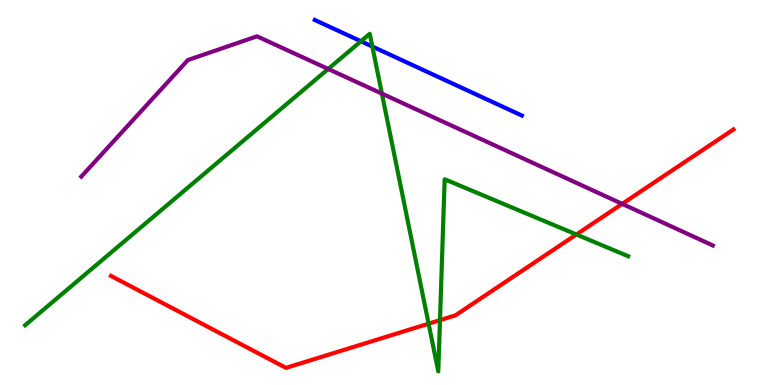[{'lines': ['blue', 'red'], 'intersections': []}, {'lines': ['green', 'red'], 'intersections': [{'x': 5.53, 'y': 1.59}, {'x': 5.68, 'y': 1.68}, {'x': 7.44, 'y': 3.91}]}, {'lines': ['purple', 'red'], 'intersections': [{'x': 8.03, 'y': 4.7}]}, {'lines': ['blue', 'green'], 'intersections': [{'x': 4.66, 'y': 8.93}, {'x': 4.8, 'y': 8.79}]}, {'lines': ['blue', 'purple'], 'intersections': []}, {'lines': ['green', 'purple'], 'intersections': [{'x': 4.23, 'y': 8.21}, {'x': 4.93, 'y': 7.57}]}]